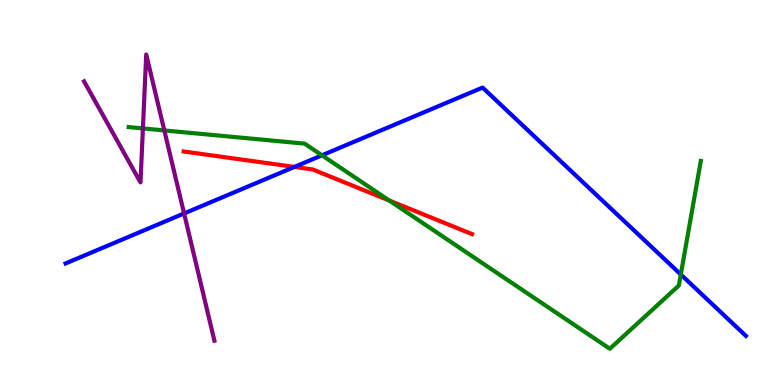[{'lines': ['blue', 'red'], 'intersections': [{'x': 3.8, 'y': 5.66}]}, {'lines': ['green', 'red'], 'intersections': [{'x': 5.02, 'y': 4.79}]}, {'lines': ['purple', 'red'], 'intersections': []}, {'lines': ['blue', 'green'], 'intersections': [{'x': 4.15, 'y': 5.97}, {'x': 8.78, 'y': 2.87}]}, {'lines': ['blue', 'purple'], 'intersections': [{'x': 2.38, 'y': 4.46}]}, {'lines': ['green', 'purple'], 'intersections': [{'x': 1.84, 'y': 6.66}, {'x': 2.12, 'y': 6.61}]}]